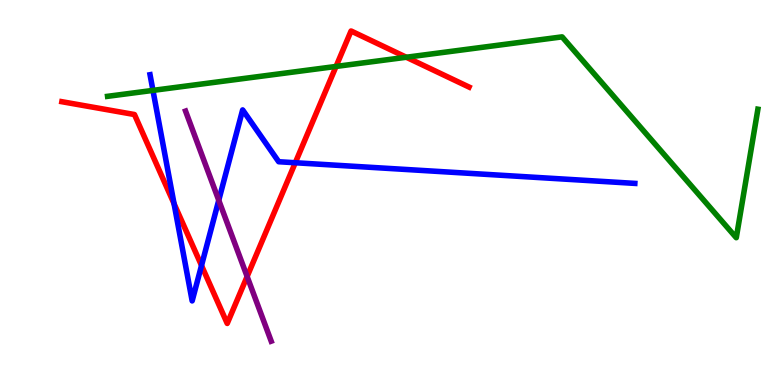[{'lines': ['blue', 'red'], 'intersections': [{'x': 2.25, 'y': 4.71}, {'x': 2.6, 'y': 3.1}, {'x': 3.81, 'y': 5.77}]}, {'lines': ['green', 'red'], 'intersections': [{'x': 4.34, 'y': 8.27}, {'x': 5.24, 'y': 8.51}]}, {'lines': ['purple', 'red'], 'intersections': [{'x': 3.19, 'y': 2.82}]}, {'lines': ['blue', 'green'], 'intersections': [{'x': 1.97, 'y': 7.65}]}, {'lines': ['blue', 'purple'], 'intersections': [{'x': 2.82, 'y': 4.8}]}, {'lines': ['green', 'purple'], 'intersections': []}]